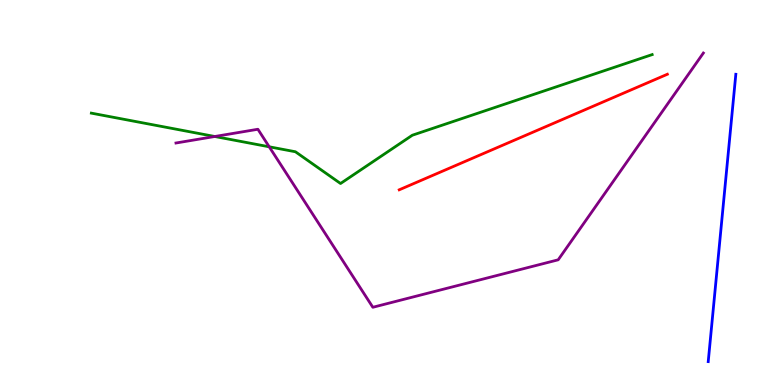[{'lines': ['blue', 'red'], 'intersections': []}, {'lines': ['green', 'red'], 'intersections': []}, {'lines': ['purple', 'red'], 'intersections': []}, {'lines': ['blue', 'green'], 'intersections': []}, {'lines': ['blue', 'purple'], 'intersections': []}, {'lines': ['green', 'purple'], 'intersections': [{'x': 2.77, 'y': 6.45}, {'x': 3.47, 'y': 6.19}]}]